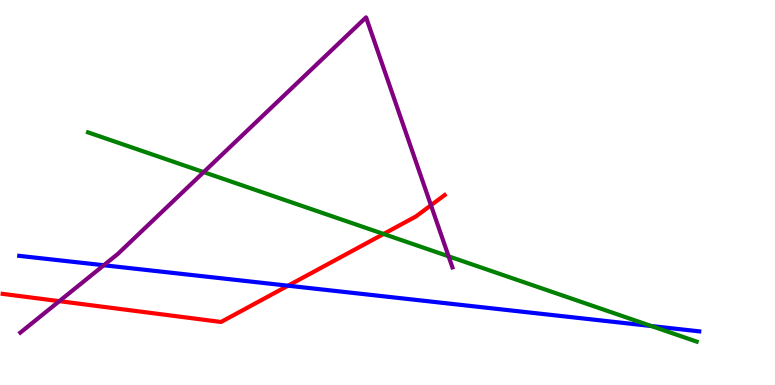[{'lines': ['blue', 'red'], 'intersections': [{'x': 3.72, 'y': 2.58}]}, {'lines': ['green', 'red'], 'intersections': [{'x': 4.95, 'y': 3.92}]}, {'lines': ['purple', 'red'], 'intersections': [{'x': 0.765, 'y': 2.18}, {'x': 5.56, 'y': 4.67}]}, {'lines': ['blue', 'green'], 'intersections': [{'x': 8.41, 'y': 1.53}]}, {'lines': ['blue', 'purple'], 'intersections': [{'x': 1.34, 'y': 3.11}]}, {'lines': ['green', 'purple'], 'intersections': [{'x': 2.63, 'y': 5.53}, {'x': 5.79, 'y': 3.34}]}]